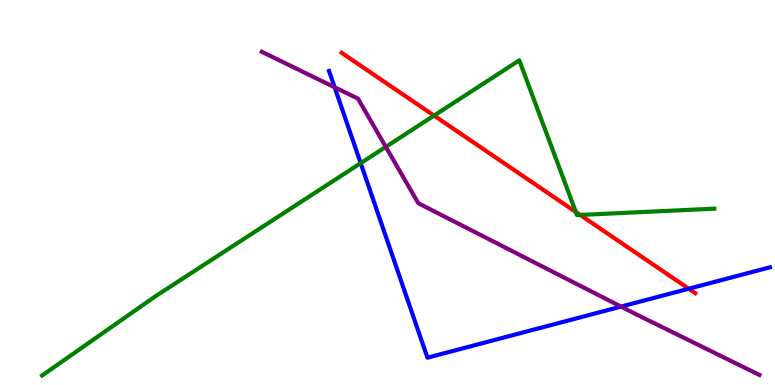[{'lines': ['blue', 'red'], 'intersections': [{'x': 8.89, 'y': 2.5}]}, {'lines': ['green', 'red'], 'intersections': [{'x': 5.6, 'y': 7.0}, {'x': 7.43, 'y': 4.49}, {'x': 7.49, 'y': 4.42}]}, {'lines': ['purple', 'red'], 'intersections': []}, {'lines': ['blue', 'green'], 'intersections': [{'x': 4.65, 'y': 5.76}]}, {'lines': ['blue', 'purple'], 'intersections': [{'x': 4.32, 'y': 7.73}, {'x': 8.01, 'y': 2.04}]}, {'lines': ['green', 'purple'], 'intersections': [{'x': 4.98, 'y': 6.18}]}]